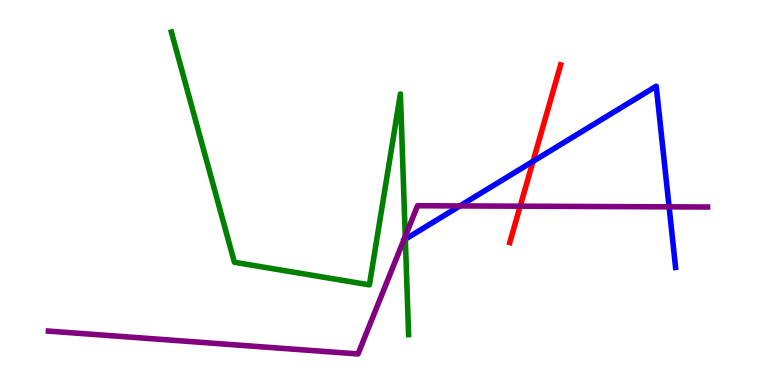[{'lines': ['blue', 'red'], 'intersections': [{'x': 6.88, 'y': 5.81}]}, {'lines': ['green', 'red'], 'intersections': []}, {'lines': ['purple', 'red'], 'intersections': [{'x': 6.71, 'y': 4.64}]}, {'lines': ['blue', 'green'], 'intersections': [{'x': 5.23, 'y': 3.79}]}, {'lines': ['blue', 'purple'], 'intersections': [{'x': 5.93, 'y': 4.65}, {'x': 8.63, 'y': 4.63}]}, {'lines': ['green', 'purple'], 'intersections': [{'x': 5.23, 'y': 3.86}]}]